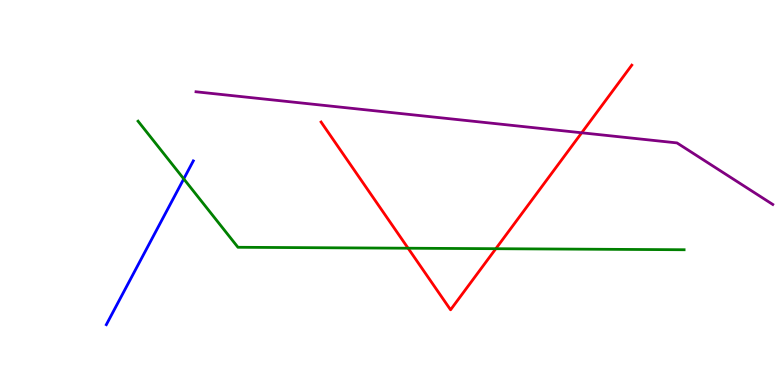[{'lines': ['blue', 'red'], 'intersections': []}, {'lines': ['green', 'red'], 'intersections': [{'x': 5.27, 'y': 3.55}, {'x': 6.4, 'y': 3.54}]}, {'lines': ['purple', 'red'], 'intersections': [{'x': 7.51, 'y': 6.55}]}, {'lines': ['blue', 'green'], 'intersections': [{'x': 2.37, 'y': 5.35}]}, {'lines': ['blue', 'purple'], 'intersections': []}, {'lines': ['green', 'purple'], 'intersections': []}]